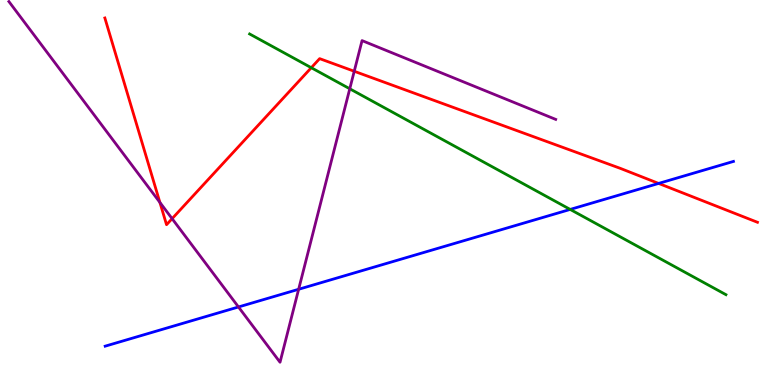[{'lines': ['blue', 'red'], 'intersections': [{'x': 8.5, 'y': 5.24}]}, {'lines': ['green', 'red'], 'intersections': [{'x': 4.02, 'y': 8.24}]}, {'lines': ['purple', 'red'], 'intersections': [{'x': 2.06, 'y': 4.74}, {'x': 2.22, 'y': 4.32}, {'x': 4.57, 'y': 8.15}]}, {'lines': ['blue', 'green'], 'intersections': [{'x': 7.36, 'y': 4.56}]}, {'lines': ['blue', 'purple'], 'intersections': [{'x': 3.08, 'y': 2.03}, {'x': 3.85, 'y': 2.49}]}, {'lines': ['green', 'purple'], 'intersections': [{'x': 4.51, 'y': 7.69}]}]